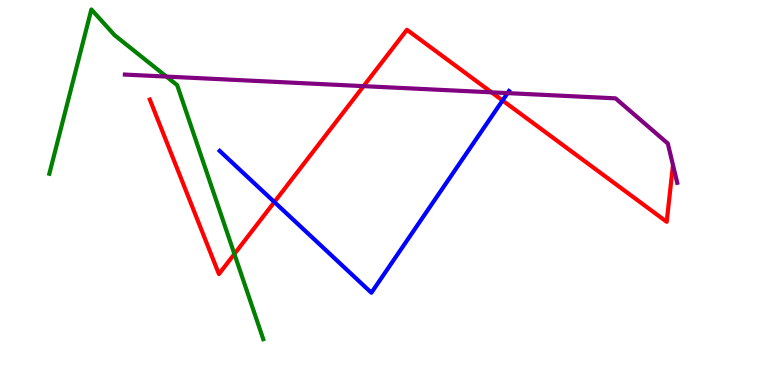[{'lines': ['blue', 'red'], 'intersections': [{'x': 3.54, 'y': 4.75}, {'x': 6.48, 'y': 7.39}]}, {'lines': ['green', 'red'], 'intersections': [{'x': 3.02, 'y': 3.4}]}, {'lines': ['purple', 'red'], 'intersections': [{'x': 4.69, 'y': 7.76}, {'x': 6.34, 'y': 7.6}]}, {'lines': ['blue', 'green'], 'intersections': []}, {'lines': ['blue', 'purple'], 'intersections': [{'x': 6.55, 'y': 7.58}]}, {'lines': ['green', 'purple'], 'intersections': [{'x': 2.15, 'y': 8.01}]}]